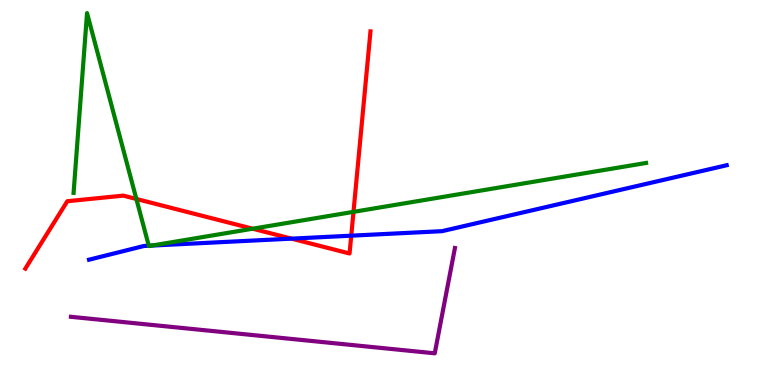[{'lines': ['blue', 'red'], 'intersections': [{'x': 3.76, 'y': 3.8}, {'x': 4.53, 'y': 3.88}]}, {'lines': ['green', 'red'], 'intersections': [{'x': 1.76, 'y': 4.83}, {'x': 3.26, 'y': 4.06}, {'x': 4.56, 'y': 4.5}]}, {'lines': ['purple', 'red'], 'intersections': []}, {'lines': ['blue', 'green'], 'intersections': [{'x': 1.92, 'y': 3.62}, {'x': 1.96, 'y': 3.62}]}, {'lines': ['blue', 'purple'], 'intersections': []}, {'lines': ['green', 'purple'], 'intersections': []}]